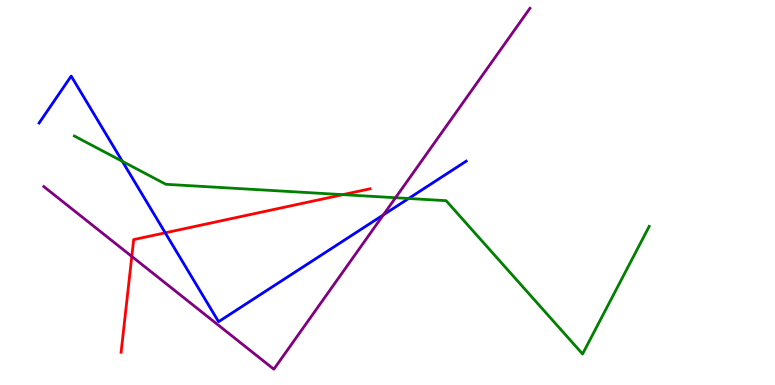[{'lines': ['blue', 'red'], 'intersections': [{'x': 2.13, 'y': 3.95}]}, {'lines': ['green', 'red'], 'intersections': [{'x': 4.42, 'y': 4.94}]}, {'lines': ['purple', 'red'], 'intersections': [{'x': 1.7, 'y': 3.34}]}, {'lines': ['blue', 'green'], 'intersections': [{'x': 1.58, 'y': 5.81}, {'x': 5.27, 'y': 4.84}]}, {'lines': ['blue', 'purple'], 'intersections': [{'x': 4.95, 'y': 4.42}]}, {'lines': ['green', 'purple'], 'intersections': [{'x': 5.1, 'y': 4.86}]}]